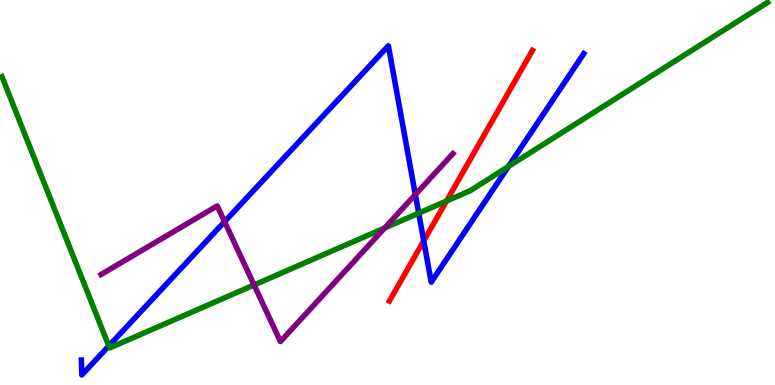[{'lines': ['blue', 'red'], 'intersections': [{'x': 5.47, 'y': 3.74}]}, {'lines': ['green', 'red'], 'intersections': [{'x': 5.76, 'y': 4.78}]}, {'lines': ['purple', 'red'], 'intersections': []}, {'lines': ['blue', 'green'], 'intersections': [{'x': 1.4, 'y': 1.01}, {'x': 5.4, 'y': 4.46}, {'x': 6.56, 'y': 5.68}]}, {'lines': ['blue', 'purple'], 'intersections': [{'x': 2.9, 'y': 4.24}, {'x': 5.36, 'y': 4.95}]}, {'lines': ['green', 'purple'], 'intersections': [{'x': 3.28, 'y': 2.6}, {'x': 4.96, 'y': 4.08}]}]